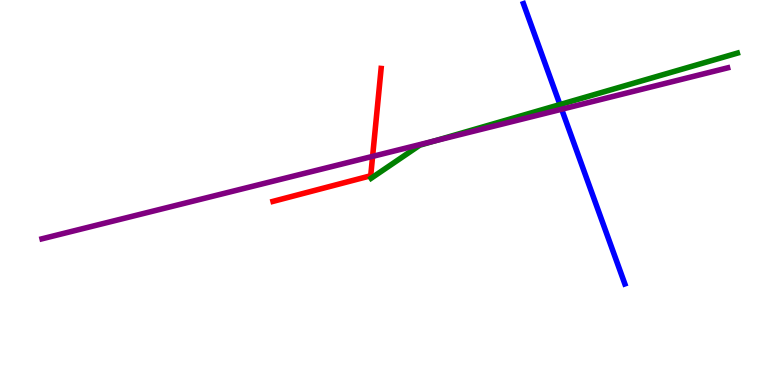[{'lines': ['blue', 'red'], 'intersections': []}, {'lines': ['green', 'red'], 'intersections': []}, {'lines': ['purple', 'red'], 'intersections': [{'x': 4.81, 'y': 5.94}]}, {'lines': ['blue', 'green'], 'intersections': [{'x': 7.23, 'y': 7.28}]}, {'lines': ['blue', 'purple'], 'intersections': [{'x': 7.25, 'y': 7.16}]}, {'lines': ['green', 'purple'], 'intersections': [{'x': 5.61, 'y': 6.34}]}]